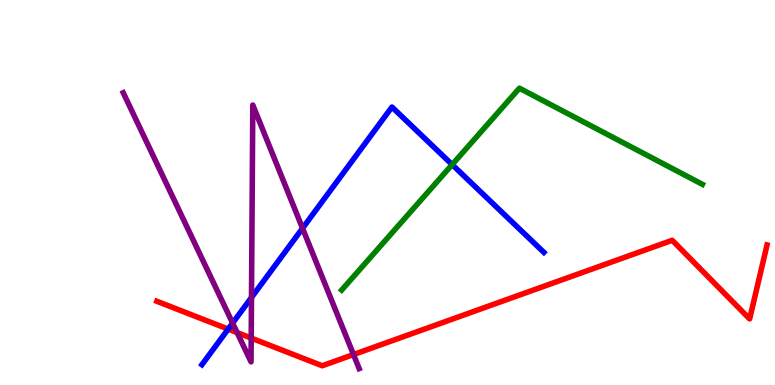[{'lines': ['blue', 'red'], 'intersections': [{'x': 2.94, 'y': 1.45}]}, {'lines': ['green', 'red'], 'intersections': []}, {'lines': ['purple', 'red'], 'intersections': [{'x': 3.06, 'y': 1.36}, {'x': 3.24, 'y': 1.22}, {'x': 4.56, 'y': 0.791}]}, {'lines': ['blue', 'green'], 'intersections': [{'x': 5.83, 'y': 5.72}]}, {'lines': ['blue', 'purple'], 'intersections': [{'x': 3.0, 'y': 1.61}, {'x': 3.24, 'y': 2.27}, {'x': 3.9, 'y': 4.07}]}, {'lines': ['green', 'purple'], 'intersections': []}]